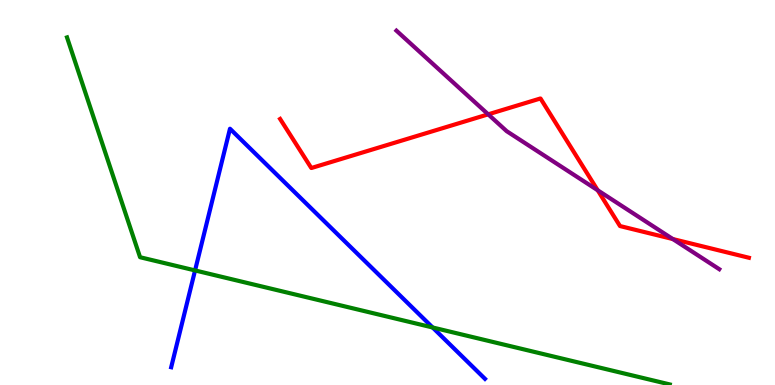[{'lines': ['blue', 'red'], 'intersections': []}, {'lines': ['green', 'red'], 'intersections': []}, {'lines': ['purple', 'red'], 'intersections': [{'x': 6.3, 'y': 7.03}, {'x': 7.71, 'y': 5.06}, {'x': 8.68, 'y': 3.79}]}, {'lines': ['blue', 'green'], 'intersections': [{'x': 2.52, 'y': 2.98}, {'x': 5.58, 'y': 1.49}]}, {'lines': ['blue', 'purple'], 'intersections': []}, {'lines': ['green', 'purple'], 'intersections': []}]